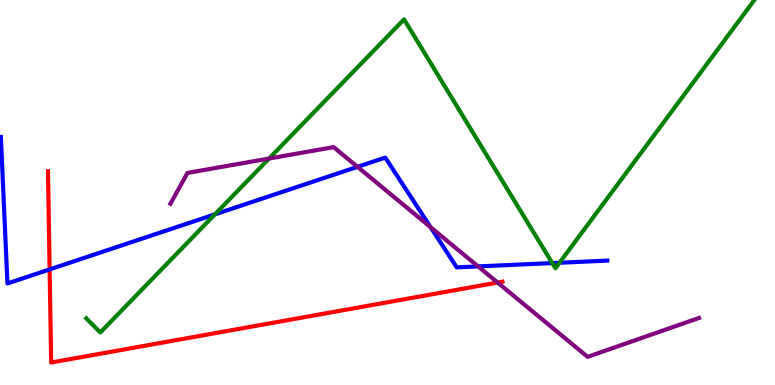[{'lines': ['blue', 'red'], 'intersections': [{'x': 0.64, 'y': 3.0}]}, {'lines': ['green', 'red'], 'intersections': []}, {'lines': ['purple', 'red'], 'intersections': [{'x': 6.42, 'y': 2.66}]}, {'lines': ['blue', 'green'], 'intersections': [{'x': 2.77, 'y': 4.43}, {'x': 7.13, 'y': 3.17}, {'x': 7.22, 'y': 3.18}]}, {'lines': ['blue', 'purple'], 'intersections': [{'x': 4.61, 'y': 5.67}, {'x': 5.56, 'y': 4.1}, {'x': 6.17, 'y': 3.08}]}, {'lines': ['green', 'purple'], 'intersections': [{'x': 3.47, 'y': 5.88}]}]